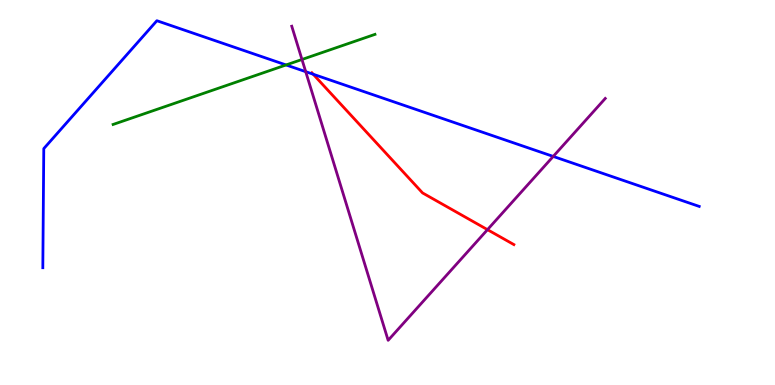[{'lines': ['blue', 'red'], 'intersections': [{'x': 4.04, 'y': 8.07}]}, {'lines': ['green', 'red'], 'intersections': []}, {'lines': ['purple', 'red'], 'intersections': [{'x': 6.29, 'y': 4.03}]}, {'lines': ['blue', 'green'], 'intersections': [{'x': 3.69, 'y': 8.31}]}, {'lines': ['blue', 'purple'], 'intersections': [{'x': 3.94, 'y': 8.14}, {'x': 7.14, 'y': 5.94}]}, {'lines': ['green', 'purple'], 'intersections': [{'x': 3.9, 'y': 8.45}]}]